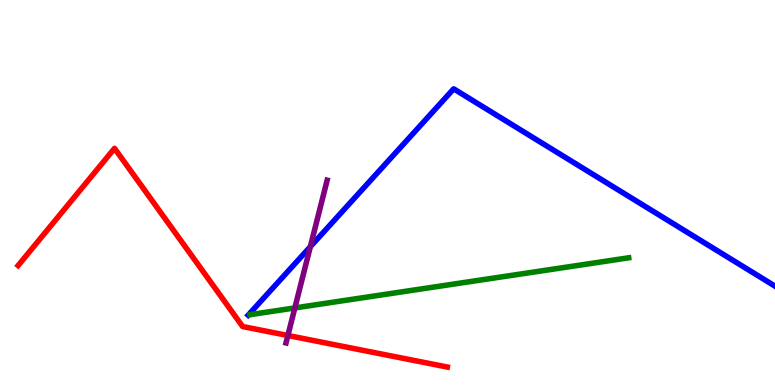[{'lines': ['blue', 'red'], 'intersections': []}, {'lines': ['green', 'red'], 'intersections': []}, {'lines': ['purple', 'red'], 'intersections': [{'x': 3.71, 'y': 1.29}]}, {'lines': ['blue', 'green'], 'intersections': []}, {'lines': ['blue', 'purple'], 'intersections': [{'x': 4.0, 'y': 3.59}]}, {'lines': ['green', 'purple'], 'intersections': [{'x': 3.8, 'y': 2.0}]}]